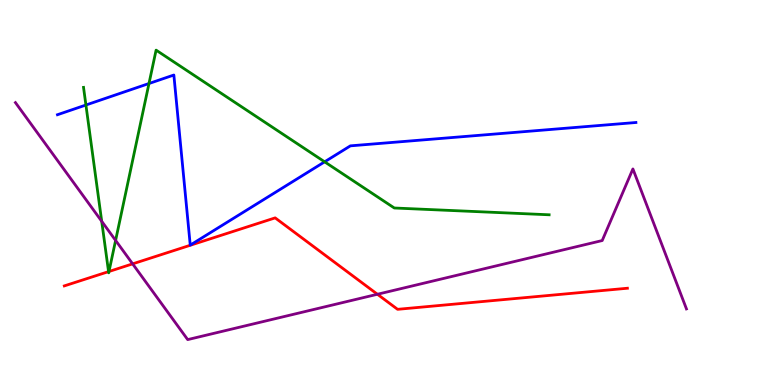[{'lines': ['blue', 'red'], 'intersections': []}, {'lines': ['green', 'red'], 'intersections': [{'x': 1.4, 'y': 2.94}, {'x': 1.41, 'y': 2.95}]}, {'lines': ['purple', 'red'], 'intersections': [{'x': 1.71, 'y': 3.15}, {'x': 4.87, 'y': 2.36}]}, {'lines': ['blue', 'green'], 'intersections': [{'x': 1.11, 'y': 7.27}, {'x': 1.92, 'y': 7.83}, {'x': 4.19, 'y': 5.8}]}, {'lines': ['blue', 'purple'], 'intersections': []}, {'lines': ['green', 'purple'], 'intersections': [{'x': 1.31, 'y': 4.25}, {'x': 1.49, 'y': 3.76}]}]